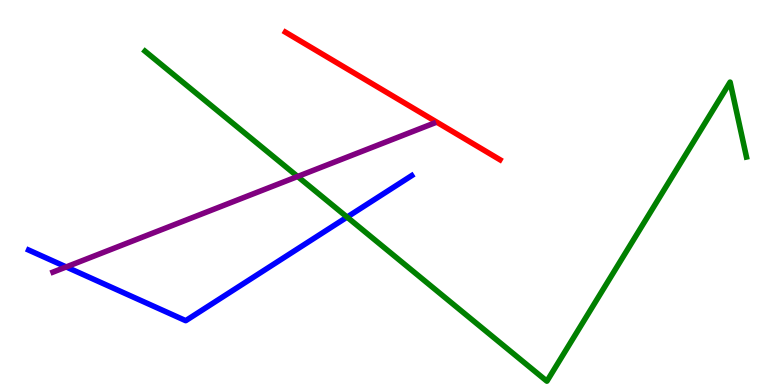[{'lines': ['blue', 'red'], 'intersections': []}, {'lines': ['green', 'red'], 'intersections': []}, {'lines': ['purple', 'red'], 'intersections': []}, {'lines': ['blue', 'green'], 'intersections': [{'x': 4.48, 'y': 4.36}]}, {'lines': ['blue', 'purple'], 'intersections': [{'x': 0.854, 'y': 3.07}]}, {'lines': ['green', 'purple'], 'intersections': [{'x': 3.84, 'y': 5.42}]}]